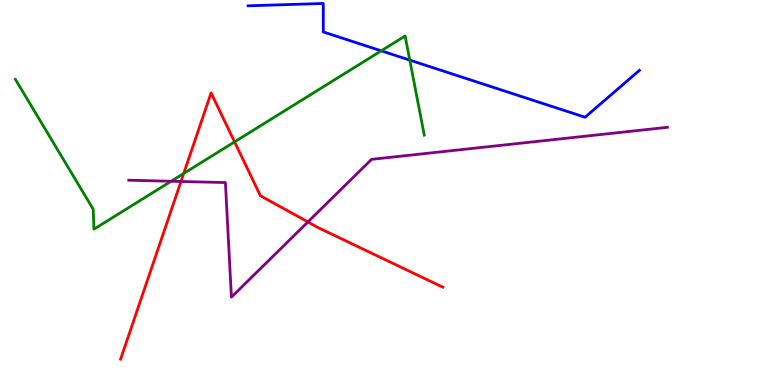[{'lines': ['blue', 'red'], 'intersections': []}, {'lines': ['green', 'red'], 'intersections': [{'x': 2.37, 'y': 5.49}, {'x': 3.03, 'y': 6.32}]}, {'lines': ['purple', 'red'], 'intersections': [{'x': 2.34, 'y': 5.29}, {'x': 3.97, 'y': 4.24}]}, {'lines': ['blue', 'green'], 'intersections': [{'x': 4.92, 'y': 8.68}, {'x': 5.29, 'y': 8.44}]}, {'lines': ['blue', 'purple'], 'intersections': []}, {'lines': ['green', 'purple'], 'intersections': [{'x': 2.21, 'y': 5.29}]}]